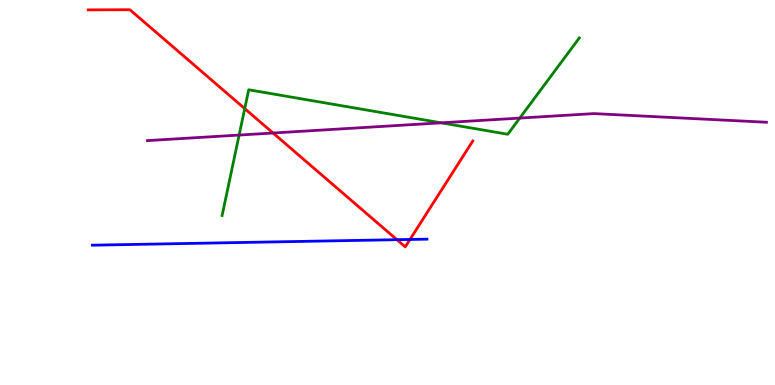[{'lines': ['blue', 'red'], 'intersections': [{'x': 5.12, 'y': 3.77}, {'x': 5.29, 'y': 3.78}]}, {'lines': ['green', 'red'], 'intersections': [{'x': 3.16, 'y': 7.18}]}, {'lines': ['purple', 'red'], 'intersections': [{'x': 3.52, 'y': 6.55}]}, {'lines': ['blue', 'green'], 'intersections': []}, {'lines': ['blue', 'purple'], 'intersections': []}, {'lines': ['green', 'purple'], 'intersections': [{'x': 3.09, 'y': 6.49}, {'x': 5.69, 'y': 6.81}, {'x': 6.71, 'y': 6.93}]}]